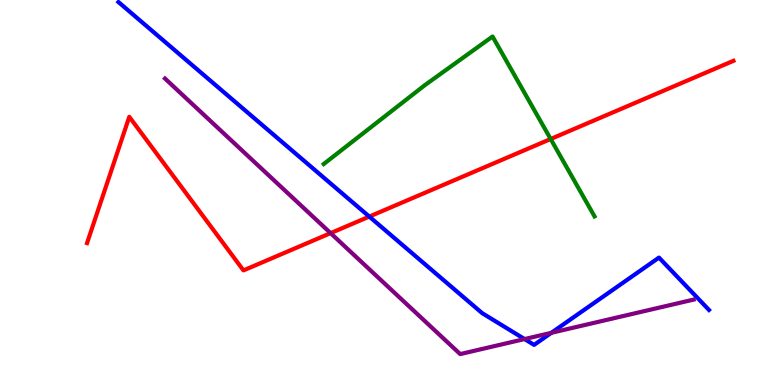[{'lines': ['blue', 'red'], 'intersections': [{'x': 4.76, 'y': 4.37}]}, {'lines': ['green', 'red'], 'intersections': [{'x': 7.11, 'y': 6.39}]}, {'lines': ['purple', 'red'], 'intersections': [{'x': 4.27, 'y': 3.94}]}, {'lines': ['blue', 'green'], 'intersections': []}, {'lines': ['blue', 'purple'], 'intersections': [{'x': 6.77, 'y': 1.19}, {'x': 7.11, 'y': 1.36}]}, {'lines': ['green', 'purple'], 'intersections': []}]